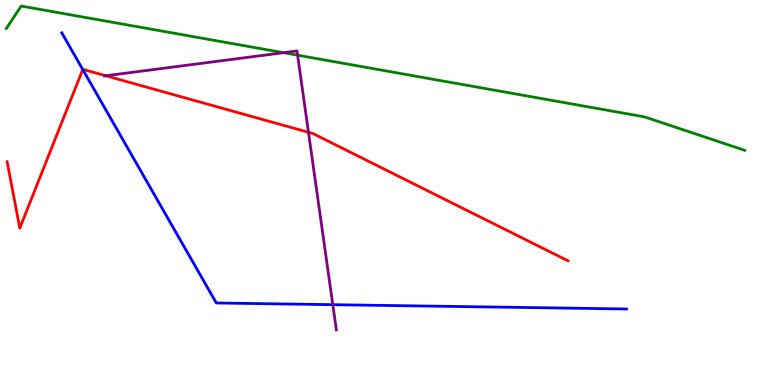[{'lines': ['blue', 'red'], 'intersections': [{'x': 1.07, 'y': 8.19}]}, {'lines': ['green', 'red'], 'intersections': []}, {'lines': ['purple', 'red'], 'intersections': [{'x': 1.37, 'y': 8.03}, {'x': 3.98, 'y': 6.56}]}, {'lines': ['blue', 'green'], 'intersections': []}, {'lines': ['blue', 'purple'], 'intersections': [{'x': 4.29, 'y': 2.09}]}, {'lines': ['green', 'purple'], 'intersections': [{'x': 3.66, 'y': 8.63}, {'x': 3.84, 'y': 8.57}]}]